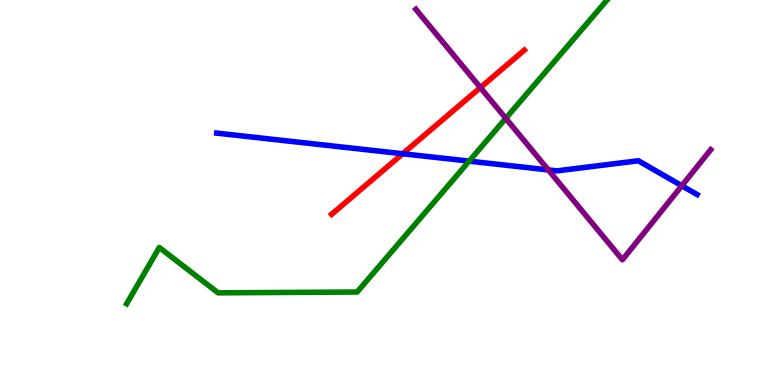[{'lines': ['blue', 'red'], 'intersections': [{'x': 5.2, 'y': 6.01}]}, {'lines': ['green', 'red'], 'intersections': []}, {'lines': ['purple', 'red'], 'intersections': [{'x': 6.2, 'y': 7.73}]}, {'lines': ['blue', 'green'], 'intersections': [{'x': 6.05, 'y': 5.81}]}, {'lines': ['blue', 'purple'], 'intersections': [{'x': 7.07, 'y': 5.59}, {'x': 8.8, 'y': 5.18}]}, {'lines': ['green', 'purple'], 'intersections': [{'x': 6.53, 'y': 6.93}]}]